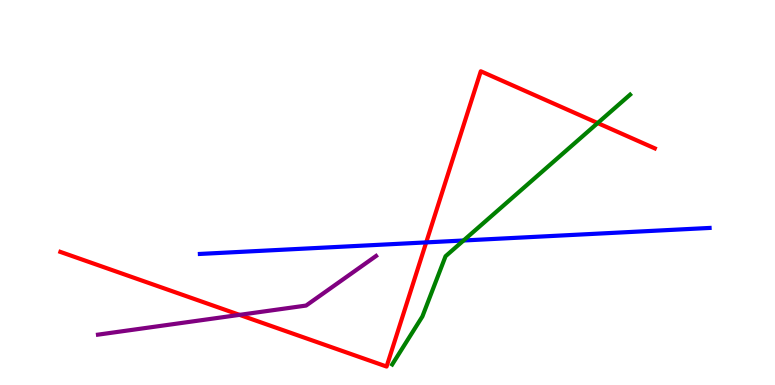[{'lines': ['blue', 'red'], 'intersections': [{'x': 5.5, 'y': 3.7}]}, {'lines': ['green', 'red'], 'intersections': [{'x': 7.71, 'y': 6.8}]}, {'lines': ['purple', 'red'], 'intersections': [{'x': 3.09, 'y': 1.82}]}, {'lines': ['blue', 'green'], 'intersections': [{'x': 5.98, 'y': 3.75}]}, {'lines': ['blue', 'purple'], 'intersections': []}, {'lines': ['green', 'purple'], 'intersections': []}]